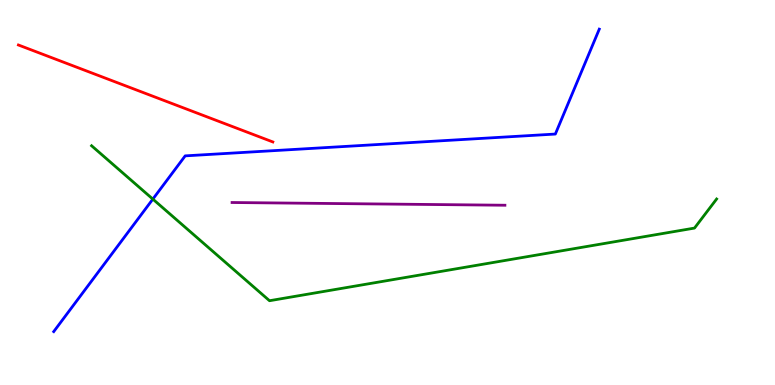[{'lines': ['blue', 'red'], 'intersections': []}, {'lines': ['green', 'red'], 'intersections': []}, {'lines': ['purple', 'red'], 'intersections': []}, {'lines': ['blue', 'green'], 'intersections': [{'x': 1.97, 'y': 4.83}]}, {'lines': ['blue', 'purple'], 'intersections': []}, {'lines': ['green', 'purple'], 'intersections': []}]